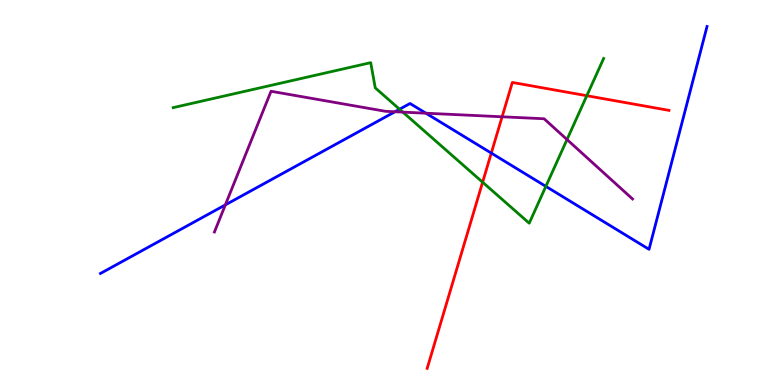[{'lines': ['blue', 'red'], 'intersections': [{'x': 6.34, 'y': 6.02}]}, {'lines': ['green', 'red'], 'intersections': [{'x': 6.23, 'y': 5.27}, {'x': 7.57, 'y': 7.51}]}, {'lines': ['purple', 'red'], 'intersections': [{'x': 6.48, 'y': 6.97}]}, {'lines': ['blue', 'green'], 'intersections': [{'x': 5.16, 'y': 7.16}, {'x': 7.04, 'y': 5.16}]}, {'lines': ['blue', 'purple'], 'intersections': [{'x': 2.91, 'y': 4.68}, {'x': 5.1, 'y': 7.1}, {'x': 5.5, 'y': 7.06}]}, {'lines': ['green', 'purple'], 'intersections': [{'x': 5.2, 'y': 7.09}, {'x': 7.32, 'y': 6.38}]}]